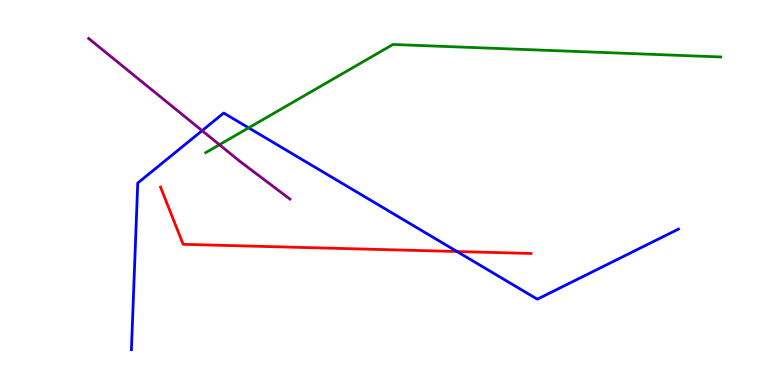[{'lines': ['blue', 'red'], 'intersections': [{'x': 5.9, 'y': 3.47}]}, {'lines': ['green', 'red'], 'intersections': []}, {'lines': ['purple', 'red'], 'intersections': []}, {'lines': ['blue', 'green'], 'intersections': [{'x': 3.21, 'y': 6.68}]}, {'lines': ['blue', 'purple'], 'intersections': [{'x': 2.61, 'y': 6.61}]}, {'lines': ['green', 'purple'], 'intersections': [{'x': 2.83, 'y': 6.24}]}]